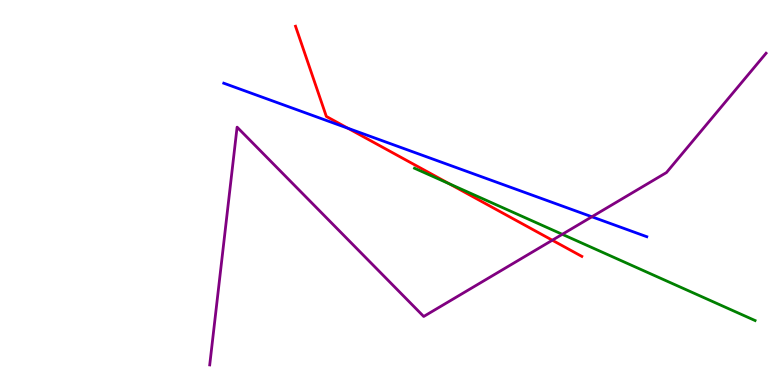[{'lines': ['blue', 'red'], 'intersections': [{'x': 4.49, 'y': 6.67}]}, {'lines': ['green', 'red'], 'intersections': [{'x': 5.8, 'y': 5.23}]}, {'lines': ['purple', 'red'], 'intersections': [{'x': 7.13, 'y': 3.76}]}, {'lines': ['blue', 'green'], 'intersections': []}, {'lines': ['blue', 'purple'], 'intersections': [{'x': 7.64, 'y': 4.37}]}, {'lines': ['green', 'purple'], 'intersections': [{'x': 7.26, 'y': 3.91}]}]